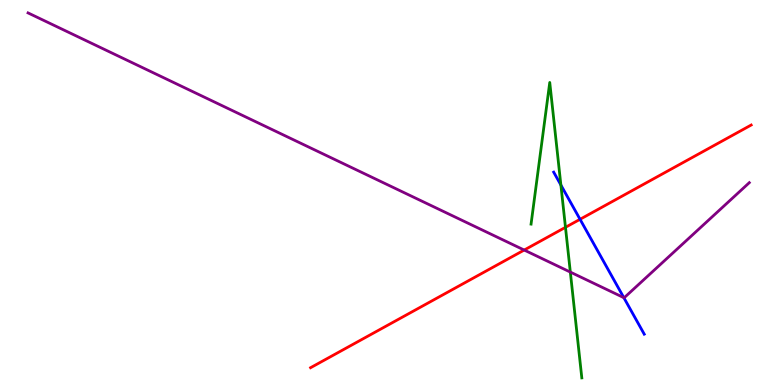[{'lines': ['blue', 'red'], 'intersections': [{'x': 7.48, 'y': 4.3}]}, {'lines': ['green', 'red'], 'intersections': [{'x': 7.3, 'y': 4.1}]}, {'lines': ['purple', 'red'], 'intersections': [{'x': 6.76, 'y': 3.51}]}, {'lines': ['blue', 'green'], 'intersections': [{'x': 7.24, 'y': 5.19}]}, {'lines': ['blue', 'purple'], 'intersections': [{'x': 8.05, 'y': 2.27}]}, {'lines': ['green', 'purple'], 'intersections': [{'x': 7.36, 'y': 2.93}]}]